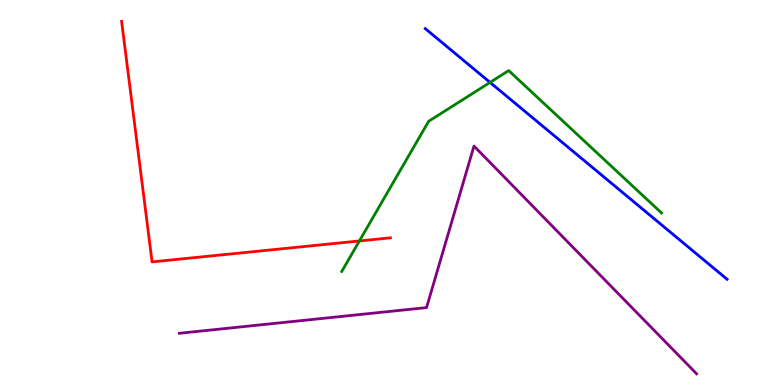[{'lines': ['blue', 'red'], 'intersections': []}, {'lines': ['green', 'red'], 'intersections': [{'x': 4.64, 'y': 3.74}]}, {'lines': ['purple', 'red'], 'intersections': []}, {'lines': ['blue', 'green'], 'intersections': [{'x': 6.32, 'y': 7.86}]}, {'lines': ['blue', 'purple'], 'intersections': []}, {'lines': ['green', 'purple'], 'intersections': []}]